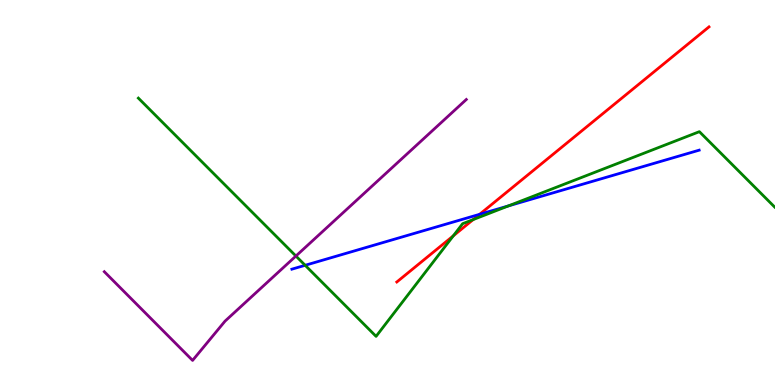[{'lines': ['blue', 'red'], 'intersections': [{'x': 6.19, 'y': 4.43}]}, {'lines': ['green', 'red'], 'intersections': [{'x': 5.85, 'y': 3.87}, {'x': 6.11, 'y': 4.3}]}, {'lines': ['purple', 'red'], 'intersections': []}, {'lines': ['blue', 'green'], 'intersections': [{'x': 3.94, 'y': 3.11}, {'x': 6.56, 'y': 4.65}]}, {'lines': ['blue', 'purple'], 'intersections': []}, {'lines': ['green', 'purple'], 'intersections': [{'x': 3.82, 'y': 3.35}]}]